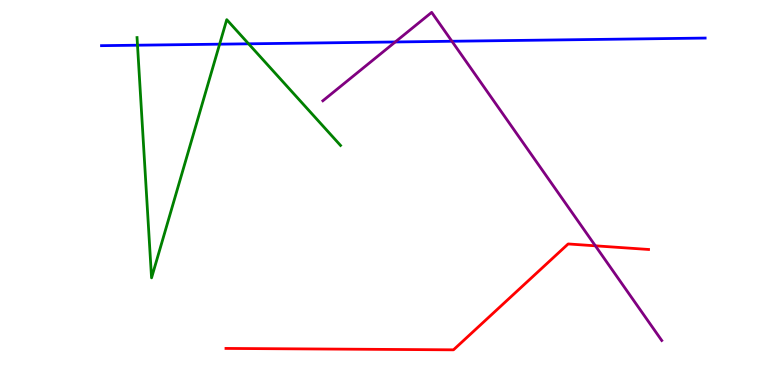[{'lines': ['blue', 'red'], 'intersections': []}, {'lines': ['green', 'red'], 'intersections': []}, {'lines': ['purple', 'red'], 'intersections': [{'x': 7.68, 'y': 3.62}]}, {'lines': ['blue', 'green'], 'intersections': [{'x': 1.77, 'y': 8.83}, {'x': 2.83, 'y': 8.85}, {'x': 3.21, 'y': 8.86}]}, {'lines': ['blue', 'purple'], 'intersections': [{'x': 5.1, 'y': 8.91}, {'x': 5.83, 'y': 8.93}]}, {'lines': ['green', 'purple'], 'intersections': []}]